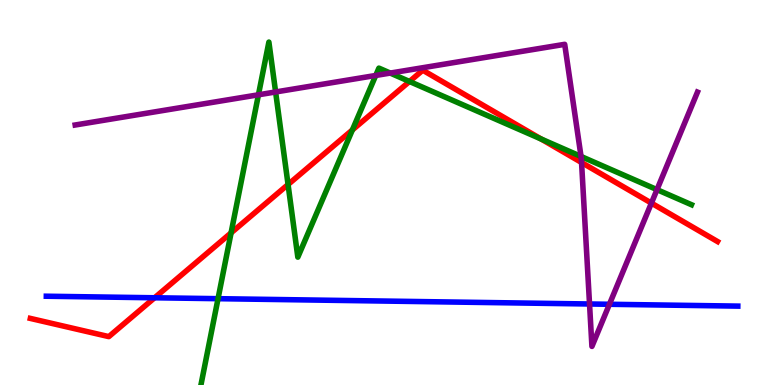[{'lines': ['blue', 'red'], 'intersections': [{'x': 1.99, 'y': 2.27}]}, {'lines': ['green', 'red'], 'intersections': [{'x': 2.98, 'y': 3.95}, {'x': 3.72, 'y': 5.21}, {'x': 4.55, 'y': 6.63}, {'x': 5.28, 'y': 7.88}, {'x': 6.98, 'y': 6.39}]}, {'lines': ['purple', 'red'], 'intersections': [{'x': 7.5, 'y': 5.78}, {'x': 8.41, 'y': 4.72}]}, {'lines': ['blue', 'green'], 'intersections': [{'x': 2.81, 'y': 2.24}]}, {'lines': ['blue', 'purple'], 'intersections': [{'x': 7.61, 'y': 2.1}, {'x': 7.86, 'y': 2.1}]}, {'lines': ['green', 'purple'], 'intersections': [{'x': 3.33, 'y': 7.54}, {'x': 3.56, 'y': 7.61}, {'x': 4.85, 'y': 8.04}, {'x': 5.04, 'y': 8.1}, {'x': 7.5, 'y': 5.94}, {'x': 8.48, 'y': 5.07}]}]